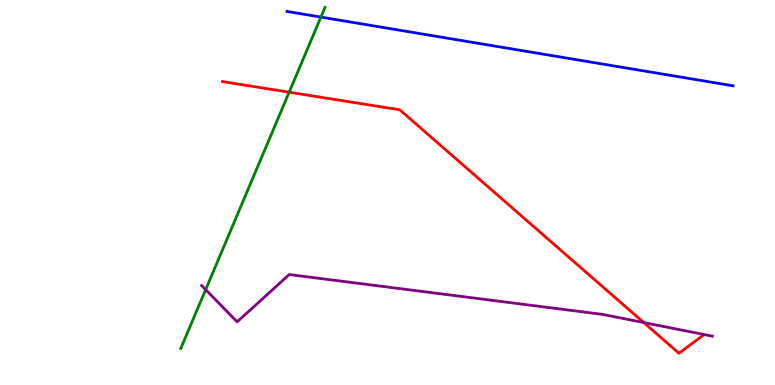[{'lines': ['blue', 'red'], 'intersections': []}, {'lines': ['green', 'red'], 'intersections': [{'x': 3.73, 'y': 7.61}]}, {'lines': ['purple', 'red'], 'intersections': [{'x': 8.31, 'y': 1.62}]}, {'lines': ['blue', 'green'], 'intersections': [{'x': 4.14, 'y': 9.56}]}, {'lines': ['blue', 'purple'], 'intersections': []}, {'lines': ['green', 'purple'], 'intersections': [{'x': 2.65, 'y': 2.48}]}]